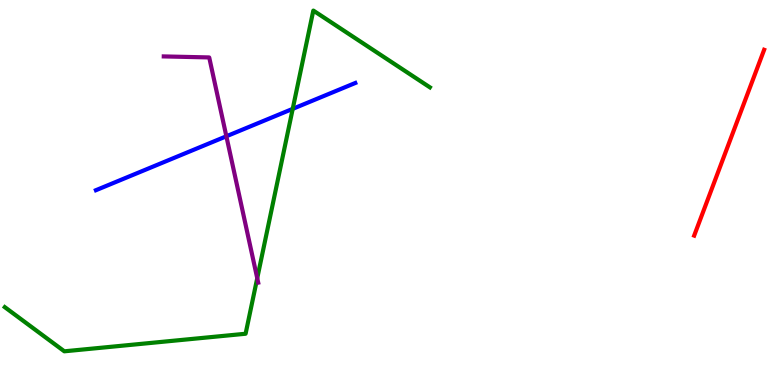[{'lines': ['blue', 'red'], 'intersections': []}, {'lines': ['green', 'red'], 'intersections': []}, {'lines': ['purple', 'red'], 'intersections': []}, {'lines': ['blue', 'green'], 'intersections': [{'x': 3.78, 'y': 7.17}]}, {'lines': ['blue', 'purple'], 'intersections': [{'x': 2.92, 'y': 6.46}]}, {'lines': ['green', 'purple'], 'intersections': [{'x': 3.32, 'y': 2.77}]}]